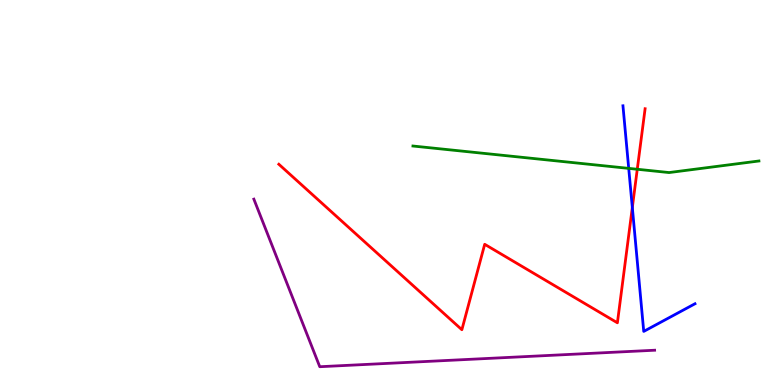[{'lines': ['blue', 'red'], 'intersections': [{'x': 8.16, 'y': 4.61}]}, {'lines': ['green', 'red'], 'intersections': [{'x': 8.22, 'y': 5.6}]}, {'lines': ['purple', 'red'], 'intersections': []}, {'lines': ['blue', 'green'], 'intersections': [{'x': 8.11, 'y': 5.63}]}, {'lines': ['blue', 'purple'], 'intersections': []}, {'lines': ['green', 'purple'], 'intersections': []}]